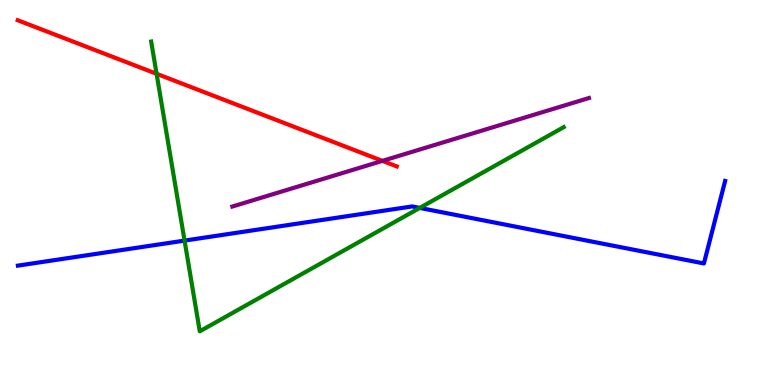[{'lines': ['blue', 'red'], 'intersections': []}, {'lines': ['green', 'red'], 'intersections': [{'x': 2.02, 'y': 8.08}]}, {'lines': ['purple', 'red'], 'intersections': [{'x': 4.93, 'y': 5.82}]}, {'lines': ['blue', 'green'], 'intersections': [{'x': 2.38, 'y': 3.75}, {'x': 5.42, 'y': 4.6}]}, {'lines': ['blue', 'purple'], 'intersections': []}, {'lines': ['green', 'purple'], 'intersections': []}]